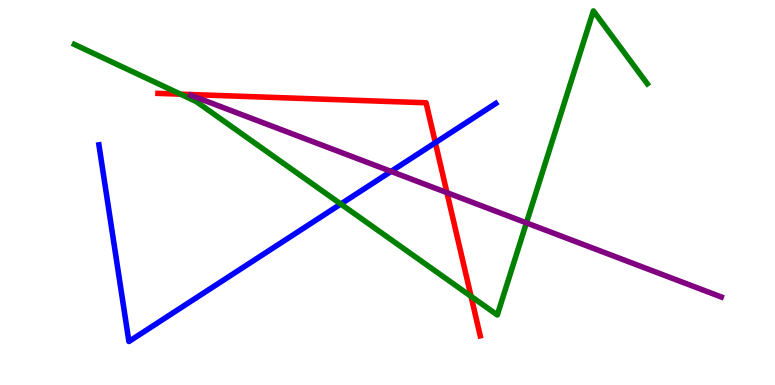[{'lines': ['blue', 'red'], 'intersections': [{'x': 5.62, 'y': 6.29}]}, {'lines': ['green', 'red'], 'intersections': [{'x': 2.33, 'y': 7.55}, {'x': 6.08, 'y': 2.3}]}, {'lines': ['purple', 'red'], 'intersections': [{'x': 5.77, 'y': 5.0}]}, {'lines': ['blue', 'green'], 'intersections': [{'x': 4.4, 'y': 4.7}]}, {'lines': ['blue', 'purple'], 'intersections': [{'x': 5.05, 'y': 5.55}]}, {'lines': ['green', 'purple'], 'intersections': [{'x': 6.79, 'y': 4.21}]}]